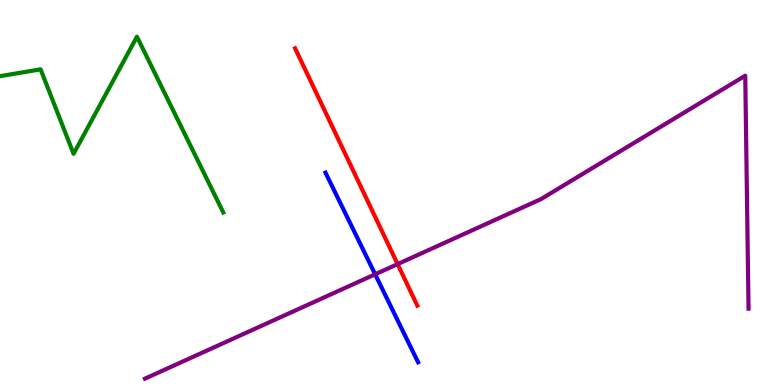[{'lines': ['blue', 'red'], 'intersections': []}, {'lines': ['green', 'red'], 'intersections': []}, {'lines': ['purple', 'red'], 'intersections': [{'x': 5.13, 'y': 3.14}]}, {'lines': ['blue', 'green'], 'intersections': []}, {'lines': ['blue', 'purple'], 'intersections': [{'x': 4.84, 'y': 2.88}]}, {'lines': ['green', 'purple'], 'intersections': []}]